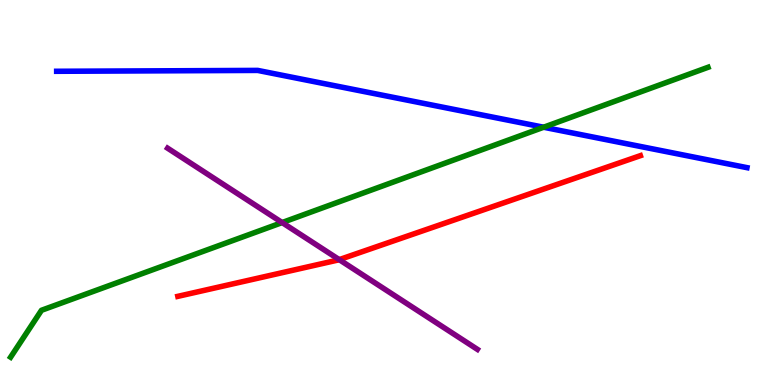[{'lines': ['blue', 'red'], 'intersections': []}, {'lines': ['green', 'red'], 'intersections': []}, {'lines': ['purple', 'red'], 'intersections': [{'x': 4.38, 'y': 3.26}]}, {'lines': ['blue', 'green'], 'intersections': [{'x': 7.01, 'y': 6.7}]}, {'lines': ['blue', 'purple'], 'intersections': []}, {'lines': ['green', 'purple'], 'intersections': [{'x': 3.64, 'y': 4.22}]}]